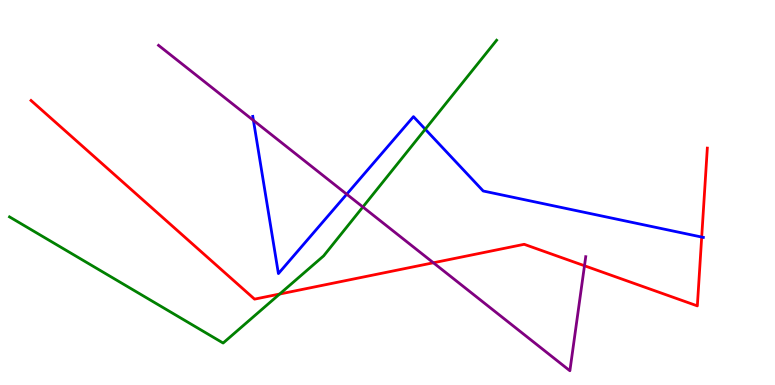[{'lines': ['blue', 'red'], 'intersections': [{'x': 9.05, 'y': 3.84}]}, {'lines': ['green', 'red'], 'intersections': [{'x': 3.61, 'y': 2.36}]}, {'lines': ['purple', 'red'], 'intersections': [{'x': 5.59, 'y': 3.17}, {'x': 7.54, 'y': 3.1}]}, {'lines': ['blue', 'green'], 'intersections': [{'x': 5.49, 'y': 6.64}]}, {'lines': ['blue', 'purple'], 'intersections': [{'x': 3.27, 'y': 6.87}, {'x': 4.47, 'y': 4.96}]}, {'lines': ['green', 'purple'], 'intersections': [{'x': 4.68, 'y': 4.62}]}]